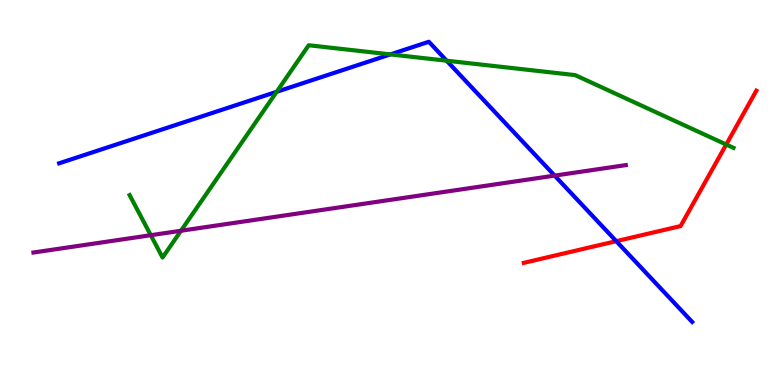[{'lines': ['blue', 'red'], 'intersections': [{'x': 7.95, 'y': 3.74}]}, {'lines': ['green', 'red'], 'intersections': [{'x': 9.37, 'y': 6.25}]}, {'lines': ['purple', 'red'], 'intersections': []}, {'lines': ['blue', 'green'], 'intersections': [{'x': 3.57, 'y': 7.62}, {'x': 5.04, 'y': 8.59}, {'x': 5.76, 'y': 8.42}]}, {'lines': ['blue', 'purple'], 'intersections': [{'x': 7.16, 'y': 5.44}]}, {'lines': ['green', 'purple'], 'intersections': [{'x': 1.95, 'y': 3.89}, {'x': 2.34, 'y': 4.01}]}]